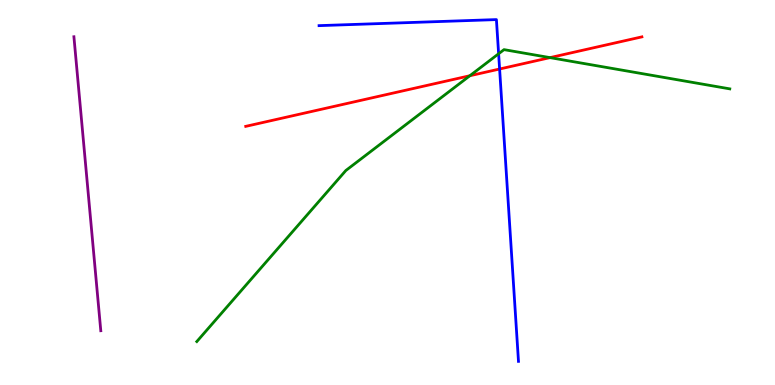[{'lines': ['blue', 'red'], 'intersections': [{'x': 6.45, 'y': 8.21}]}, {'lines': ['green', 'red'], 'intersections': [{'x': 6.06, 'y': 8.03}, {'x': 7.1, 'y': 8.5}]}, {'lines': ['purple', 'red'], 'intersections': []}, {'lines': ['blue', 'green'], 'intersections': [{'x': 6.43, 'y': 8.6}]}, {'lines': ['blue', 'purple'], 'intersections': []}, {'lines': ['green', 'purple'], 'intersections': []}]